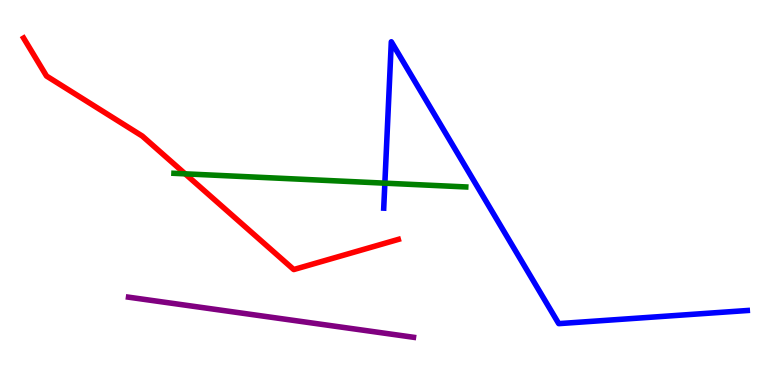[{'lines': ['blue', 'red'], 'intersections': []}, {'lines': ['green', 'red'], 'intersections': [{'x': 2.39, 'y': 5.48}]}, {'lines': ['purple', 'red'], 'intersections': []}, {'lines': ['blue', 'green'], 'intersections': [{'x': 4.97, 'y': 5.24}]}, {'lines': ['blue', 'purple'], 'intersections': []}, {'lines': ['green', 'purple'], 'intersections': []}]